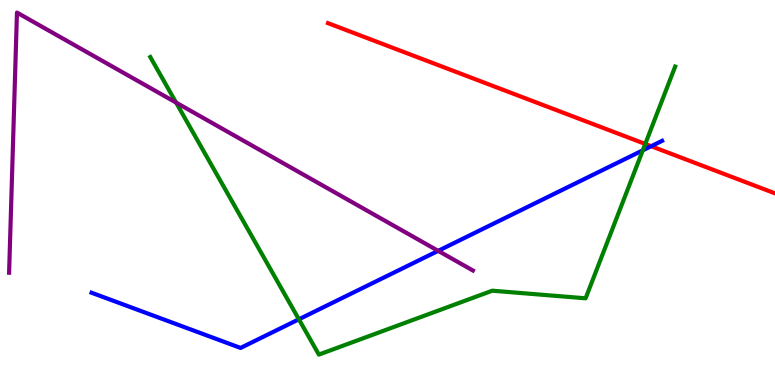[{'lines': ['blue', 'red'], 'intersections': [{'x': 8.4, 'y': 6.2}]}, {'lines': ['green', 'red'], 'intersections': [{'x': 8.33, 'y': 6.26}]}, {'lines': ['purple', 'red'], 'intersections': []}, {'lines': ['blue', 'green'], 'intersections': [{'x': 3.86, 'y': 1.71}, {'x': 8.29, 'y': 6.1}]}, {'lines': ['blue', 'purple'], 'intersections': [{'x': 5.65, 'y': 3.48}]}, {'lines': ['green', 'purple'], 'intersections': [{'x': 2.27, 'y': 7.33}]}]